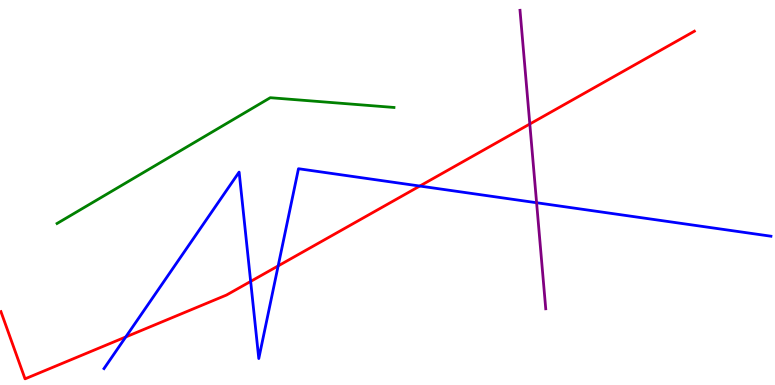[{'lines': ['blue', 'red'], 'intersections': [{'x': 1.62, 'y': 1.25}, {'x': 3.23, 'y': 2.69}, {'x': 3.59, 'y': 3.09}, {'x': 5.42, 'y': 5.17}]}, {'lines': ['green', 'red'], 'intersections': []}, {'lines': ['purple', 'red'], 'intersections': [{'x': 6.84, 'y': 6.78}]}, {'lines': ['blue', 'green'], 'intersections': []}, {'lines': ['blue', 'purple'], 'intersections': [{'x': 6.92, 'y': 4.73}]}, {'lines': ['green', 'purple'], 'intersections': []}]